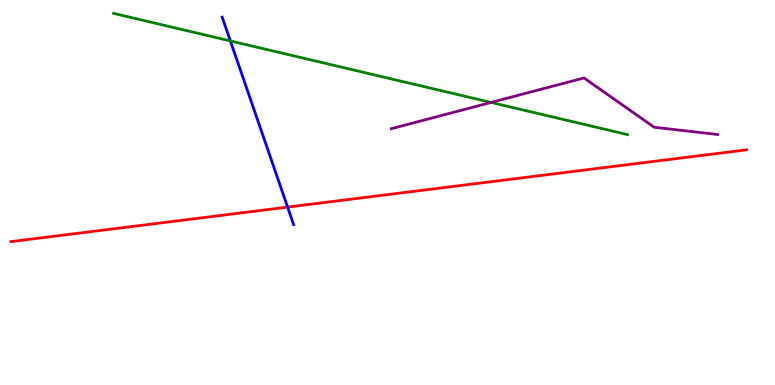[{'lines': ['blue', 'red'], 'intersections': [{'x': 3.71, 'y': 4.62}]}, {'lines': ['green', 'red'], 'intersections': []}, {'lines': ['purple', 'red'], 'intersections': []}, {'lines': ['blue', 'green'], 'intersections': [{'x': 2.97, 'y': 8.94}]}, {'lines': ['blue', 'purple'], 'intersections': []}, {'lines': ['green', 'purple'], 'intersections': [{'x': 6.34, 'y': 7.34}]}]